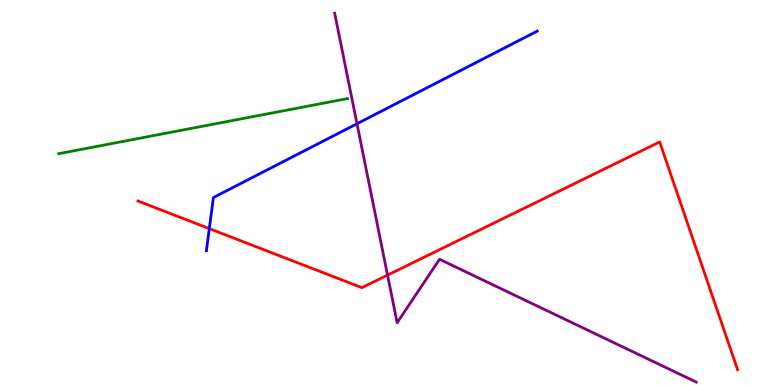[{'lines': ['blue', 'red'], 'intersections': [{'x': 2.7, 'y': 4.06}]}, {'lines': ['green', 'red'], 'intersections': []}, {'lines': ['purple', 'red'], 'intersections': [{'x': 5.0, 'y': 2.85}]}, {'lines': ['blue', 'green'], 'intersections': []}, {'lines': ['blue', 'purple'], 'intersections': [{'x': 4.61, 'y': 6.79}]}, {'lines': ['green', 'purple'], 'intersections': []}]